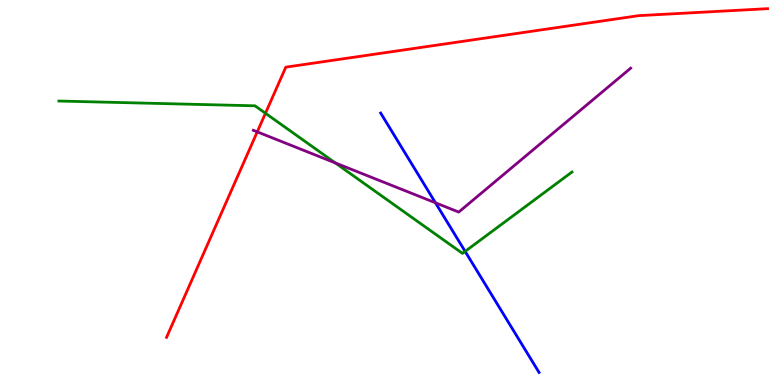[{'lines': ['blue', 'red'], 'intersections': []}, {'lines': ['green', 'red'], 'intersections': [{'x': 3.43, 'y': 7.06}]}, {'lines': ['purple', 'red'], 'intersections': [{'x': 3.32, 'y': 6.58}]}, {'lines': ['blue', 'green'], 'intersections': [{'x': 6.0, 'y': 3.47}]}, {'lines': ['blue', 'purple'], 'intersections': [{'x': 5.62, 'y': 4.73}]}, {'lines': ['green', 'purple'], 'intersections': [{'x': 4.33, 'y': 5.77}]}]